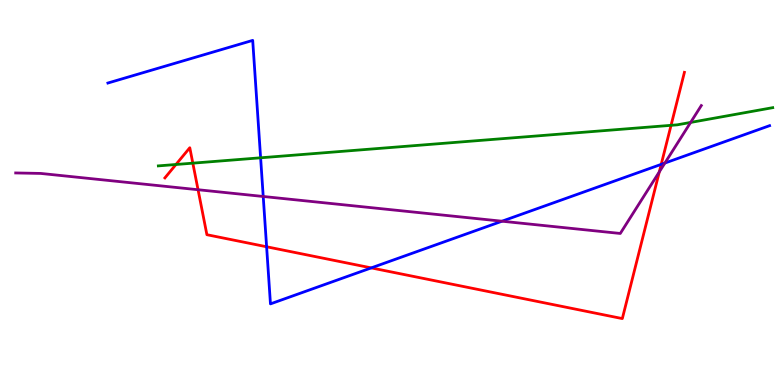[{'lines': ['blue', 'red'], 'intersections': [{'x': 3.44, 'y': 3.59}, {'x': 4.79, 'y': 3.04}, {'x': 8.53, 'y': 5.73}]}, {'lines': ['green', 'red'], 'intersections': [{'x': 2.27, 'y': 5.73}, {'x': 2.49, 'y': 5.76}, {'x': 8.66, 'y': 6.74}]}, {'lines': ['purple', 'red'], 'intersections': [{'x': 2.56, 'y': 5.07}, {'x': 8.51, 'y': 5.54}]}, {'lines': ['blue', 'green'], 'intersections': [{'x': 3.36, 'y': 5.9}]}, {'lines': ['blue', 'purple'], 'intersections': [{'x': 3.4, 'y': 4.9}, {'x': 6.48, 'y': 4.25}, {'x': 8.58, 'y': 5.76}]}, {'lines': ['green', 'purple'], 'intersections': [{'x': 8.91, 'y': 6.82}]}]